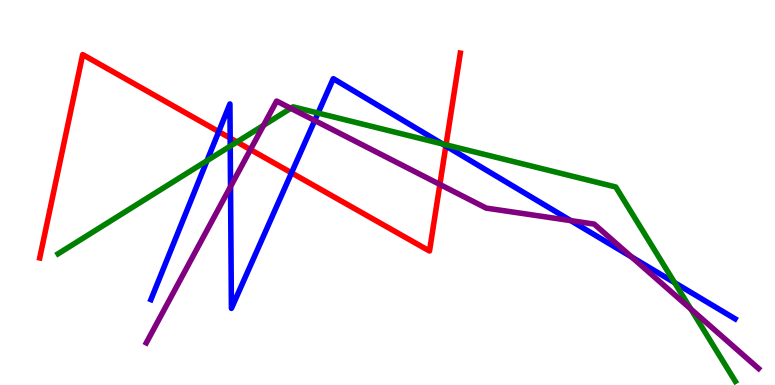[{'lines': ['blue', 'red'], 'intersections': [{'x': 2.82, 'y': 6.58}, {'x': 2.97, 'y': 6.41}, {'x': 3.76, 'y': 5.51}, {'x': 5.75, 'y': 6.21}]}, {'lines': ['green', 'red'], 'intersections': [{'x': 3.06, 'y': 6.31}, {'x': 5.76, 'y': 6.24}]}, {'lines': ['purple', 'red'], 'intersections': [{'x': 3.23, 'y': 6.11}, {'x': 5.68, 'y': 5.21}]}, {'lines': ['blue', 'green'], 'intersections': [{'x': 2.67, 'y': 5.83}, {'x': 2.97, 'y': 6.2}, {'x': 4.1, 'y': 7.06}, {'x': 5.71, 'y': 6.26}, {'x': 8.7, 'y': 2.66}]}, {'lines': ['blue', 'purple'], 'intersections': [{'x': 2.97, 'y': 5.15}, {'x': 4.06, 'y': 6.87}, {'x': 7.36, 'y': 4.27}, {'x': 8.15, 'y': 3.33}]}, {'lines': ['green', 'purple'], 'intersections': [{'x': 3.4, 'y': 6.74}, {'x': 3.75, 'y': 7.19}, {'x': 8.91, 'y': 1.97}]}]